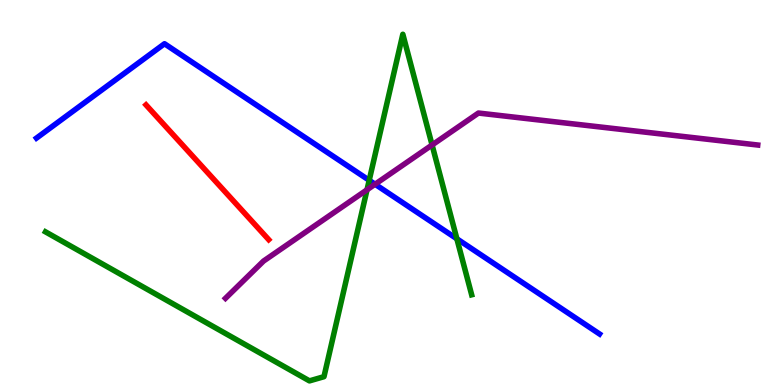[{'lines': ['blue', 'red'], 'intersections': []}, {'lines': ['green', 'red'], 'intersections': []}, {'lines': ['purple', 'red'], 'intersections': []}, {'lines': ['blue', 'green'], 'intersections': [{'x': 4.76, 'y': 5.32}, {'x': 5.9, 'y': 3.8}]}, {'lines': ['blue', 'purple'], 'intersections': [{'x': 4.84, 'y': 5.21}]}, {'lines': ['green', 'purple'], 'intersections': [{'x': 4.74, 'y': 5.07}, {'x': 5.58, 'y': 6.23}]}]